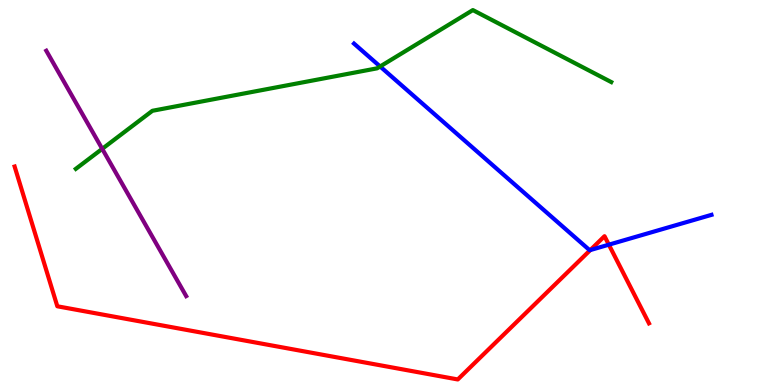[{'lines': ['blue', 'red'], 'intersections': [{'x': 7.62, 'y': 3.5}, {'x': 7.86, 'y': 3.64}]}, {'lines': ['green', 'red'], 'intersections': []}, {'lines': ['purple', 'red'], 'intersections': []}, {'lines': ['blue', 'green'], 'intersections': [{'x': 4.9, 'y': 8.27}]}, {'lines': ['blue', 'purple'], 'intersections': []}, {'lines': ['green', 'purple'], 'intersections': [{'x': 1.32, 'y': 6.13}]}]